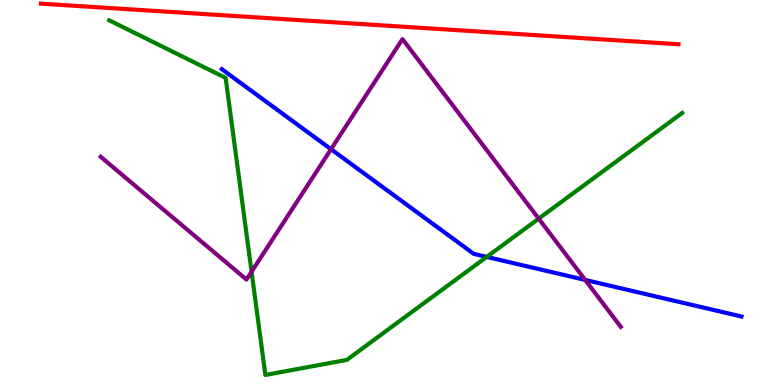[{'lines': ['blue', 'red'], 'intersections': []}, {'lines': ['green', 'red'], 'intersections': []}, {'lines': ['purple', 'red'], 'intersections': []}, {'lines': ['blue', 'green'], 'intersections': [{'x': 6.28, 'y': 3.33}]}, {'lines': ['blue', 'purple'], 'intersections': [{'x': 4.27, 'y': 6.12}, {'x': 7.55, 'y': 2.73}]}, {'lines': ['green', 'purple'], 'intersections': [{'x': 3.25, 'y': 2.94}, {'x': 6.95, 'y': 4.32}]}]